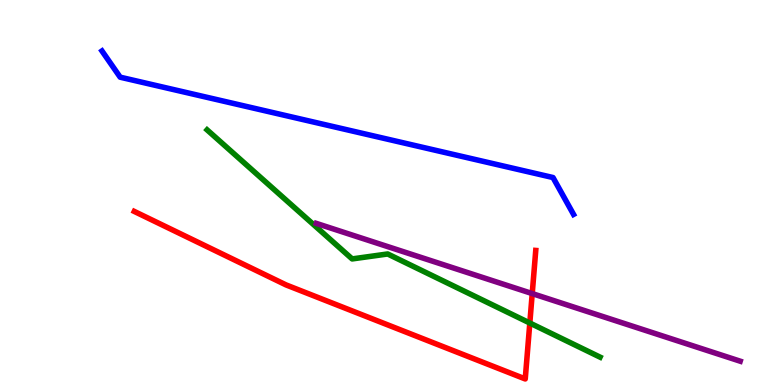[{'lines': ['blue', 'red'], 'intersections': []}, {'lines': ['green', 'red'], 'intersections': [{'x': 6.84, 'y': 1.61}]}, {'lines': ['purple', 'red'], 'intersections': [{'x': 6.87, 'y': 2.37}]}, {'lines': ['blue', 'green'], 'intersections': []}, {'lines': ['blue', 'purple'], 'intersections': []}, {'lines': ['green', 'purple'], 'intersections': []}]